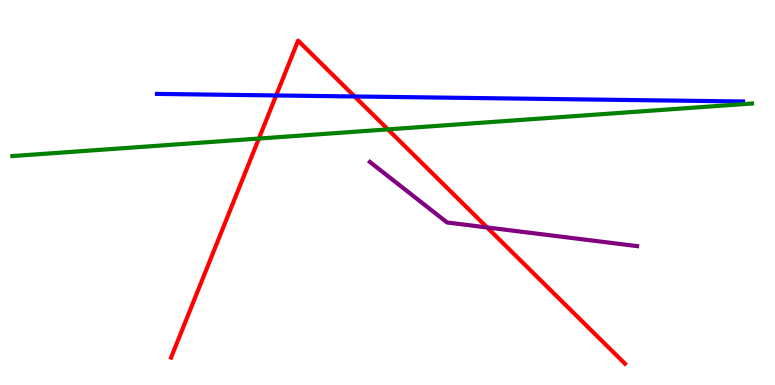[{'lines': ['blue', 'red'], 'intersections': [{'x': 3.56, 'y': 7.52}, {'x': 4.58, 'y': 7.49}]}, {'lines': ['green', 'red'], 'intersections': [{'x': 3.34, 'y': 6.4}, {'x': 5.01, 'y': 6.64}]}, {'lines': ['purple', 'red'], 'intersections': [{'x': 6.29, 'y': 4.09}]}, {'lines': ['blue', 'green'], 'intersections': []}, {'lines': ['blue', 'purple'], 'intersections': []}, {'lines': ['green', 'purple'], 'intersections': []}]